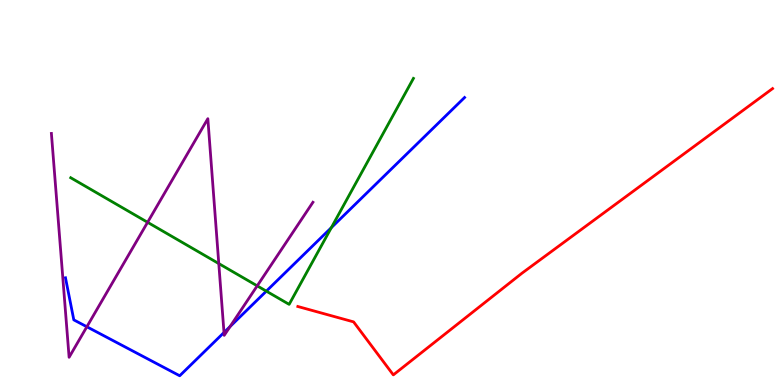[{'lines': ['blue', 'red'], 'intersections': []}, {'lines': ['green', 'red'], 'intersections': []}, {'lines': ['purple', 'red'], 'intersections': []}, {'lines': ['blue', 'green'], 'intersections': [{'x': 3.44, 'y': 2.44}, {'x': 4.28, 'y': 4.09}]}, {'lines': ['blue', 'purple'], 'intersections': [{'x': 1.12, 'y': 1.51}, {'x': 2.89, 'y': 1.36}, {'x': 2.97, 'y': 1.52}]}, {'lines': ['green', 'purple'], 'intersections': [{'x': 1.9, 'y': 4.23}, {'x': 2.82, 'y': 3.15}, {'x': 3.32, 'y': 2.58}]}]